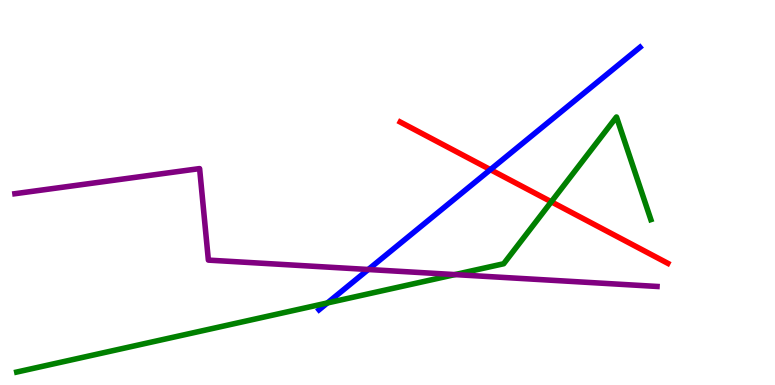[{'lines': ['blue', 'red'], 'intersections': [{'x': 6.33, 'y': 5.59}]}, {'lines': ['green', 'red'], 'intersections': [{'x': 7.11, 'y': 4.76}]}, {'lines': ['purple', 'red'], 'intersections': []}, {'lines': ['blue', 'green'], 'intersections': [{'x': 4.22, 'y': 2.13}]}, {'lines': ['blue', 'purple'], 'intersections': [{'x': 4.75, 'y': 3.0}]}, {'lines': ['green', 'purple'], 'intersections': [{'x': 5.87, 'y': 2.87}]}]